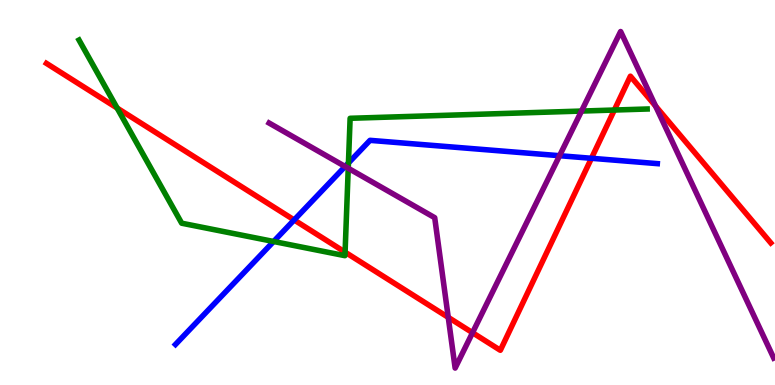[{'lines': ['blue', 'red'], 'intersections': [{'x': 3.8, 'y': 4.29}, {'x': 7.63, 'y': 5.89}]}, {'lines': ['green', 'red'], 'intersections': [{'x': 1.51, 'y': 7.19}, {'x': 4.45, 'y': 3.45}, {'x': 7.93, 'y': 7.14}]}, {'lines': ['purple', 'red'], 'intersections': [{'x': 5.78, 'y': 1.76}, {'x': 6.1, 'y': 1.36}, {'x': 8.46, 'y': 7.24}]}, {'lines': ['blue', 'green'], 'intersections': [{'x': 3.53, 'y': 3.73}, {'x': 4.5, 'y': 5.77}]}, {'lines': ['blue', 'purple'], 'intersections': [{'x': 4.45, 'y': 5.68}, {'x': 7.22, 'y': 5.96}]}, {'lines': ['green', 'purple'], 'intersections': [{'x': 4.49, 'y': 5.63}, {'x': 7.5, 'y': 7.12}]}]